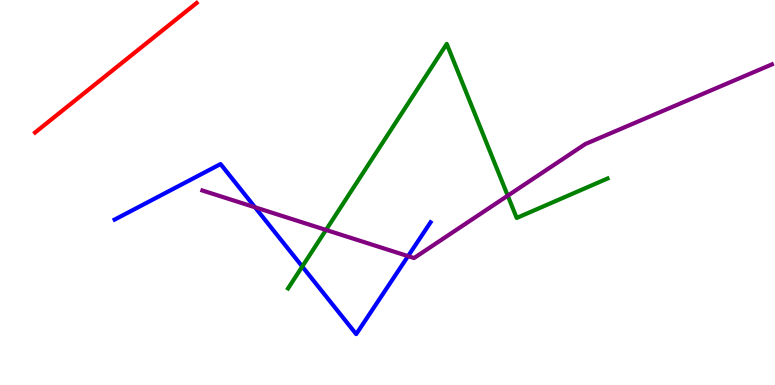[{'lines': ['blue', 'red'], 'intersections': []}, {'lines': ['green', 'red'], 'intersections': []}, {'lines': ['purple', 'red'], 'intersections': []}, {'lines': ['blue', 'green'], 'intersections': [{'x': 3.9, 'y': 3.08}]}, {'lines': ['blue', 'purple'], 'intersections': [{'x': 3.29, 'y': 4.62}, {'x': 5.27, 'y': 3.35}]}, {'lines': ['green', 'purple'], 'intersections': [{'x': 4.21, 'y': 4.03}, {'x': 6.55, 'y': 4.92}]}]